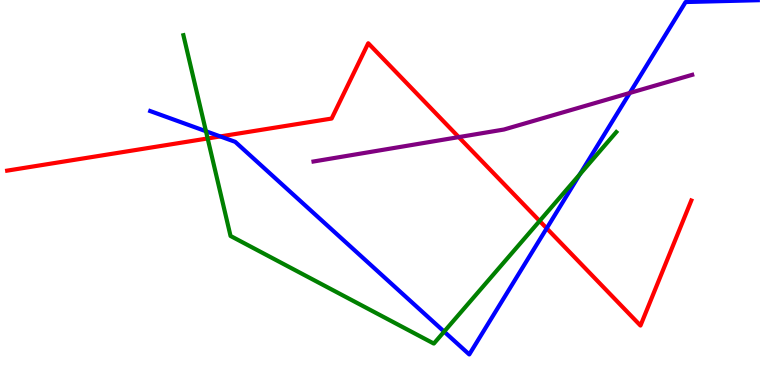[{'lines': ['blue', 'red'], 'intersections': [{'x': 2.84, 'y': 6.46}, {'x': 7.05, 'y': 4.07}]}, {'lines': ['green', 'red'], 'intersections': [{'x': 2.68, 'y': 6.4}, {'x': 6.96, 'y': 4.26}]}, {'lines': ['purple', 'red'], 'intersections': [{'x': 5.92, 'y': 6.44}]}, {'lines': ['blue', 'green'], 'intersections': [{'x': 2.66, 'y': 6.59}, {'x': 5.73, 'y': 1.39}, {'x': 7.48, 'y': 5.47}]}, {'lines': ['blue', 'purple'], 'intersections': [{'x': 8.13, 'y': 7.59}]}, {'lines': ['green', 'purple'], 'intersections': []}]